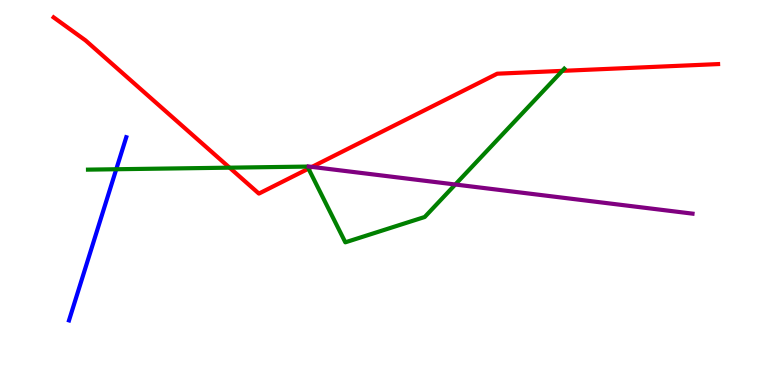[{'lines': ['blue', 'red'], 'intersections': []}, {'lines': ['green', 'red'], 'intersections': [{'x': 2.96, 'y': 5.64}, {'x': 3.98, 'y': 5.62}, {'x': 7.25, 'y': 8.16}]}, {'lines': ['purple', 'red'], 'intersections': [{'x': 4.03, 'y': 5.66}]}, {'lines': ['blue', 'green'], 'intersections': [{'x': 1.5, 'y': 5.6}]}, {'lines': ['blue', 'purple'], 'intersections': []}, {'lines': ['green', 'purple'], 'intersections': [{'x': 5.87, 'y': 5.21}]}]